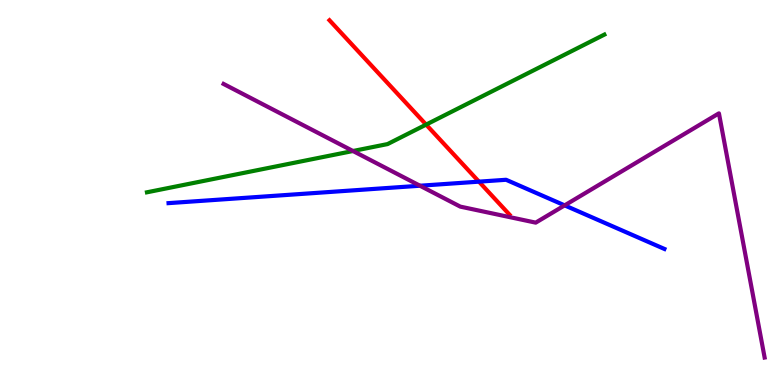[{'lines': ['blue', 'red'], 'intersections': [{'x': 6.18, 'y': 5.28}]}, {'lines': ['green', 'red'], 'intersections': [{'x': 5.5, 'y': 6.76}]}, {'lines': ['purple', 'red'], 'intersections': []}, {'lines': ['blue', 'green'], 'intersections': []}, {'lines': ['blue', 'purple'], 'intersections': [{'x': 5.42, 'y': 5.18}, {'x': 7.29, 'y': 4.67}]}, {'lines': ['green', 'purple'], 'intersections': [{'x': 4.55, 'y': 6.08}]}]